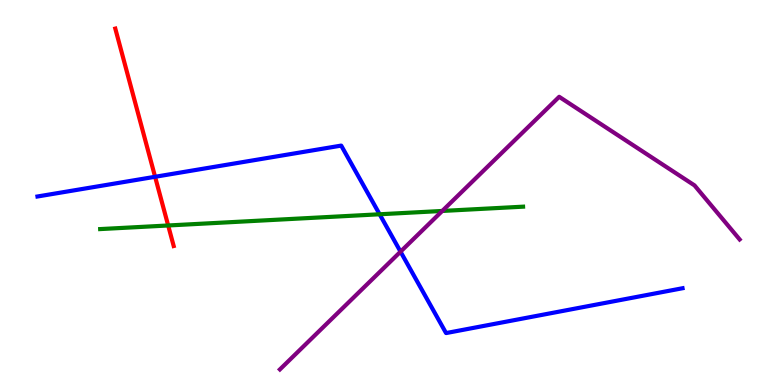[{'lines': ['blue', 'red'], 'intersections': [{'x': 2.0, 'y': 5.41}]}, {'lines': ['green', 'red'], 'intersections': [{'x': 2.17, 'y': 4.14}]}, {'lines': ['purple', 'red'], 'intersections': []}, {'lines': ['blue', 'green'], 'intersections': [{'x': 4.9, 'y': 4.43}]}, {'lines': ['blue', 'purple'], 'intersections': [{'x': 5.17, 'y': 3.46}]}, {'lines': ['green', 'purple'], 'intersections': [{'x': 5.71, 'y': 4.52}]}]